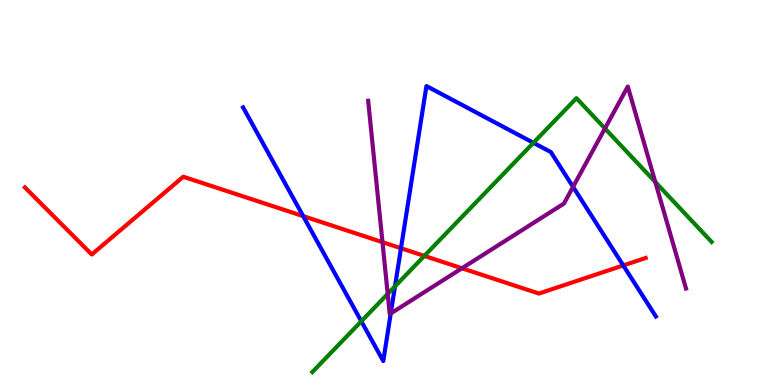[{'lines': ['blue', 'red'], 'intersections': [{'x': 3.91, 'y': 4.39}, {'x': 5.17, 'y': 3.55}, {'x': 8.04, 'y': 3.11}]}, {'lines': ['green', 'red'], 'intersections': [{'x': 5.48, 'y': 3.35}]}, {'lines': ['purple', 'red'], 'intersections': [{'x': 4.94, 'y': 3.71}, {'x': 5.96, 'y': 3.03}]}, {'lines': ['blue', 'green'], 'intersections': [{'x': 4.66, 'y': 1.66}, {'x': 5.1, 'y': 2.56}, {'x': 6.88, 'y': 6.29}]}, {'lines': ['blue', 'purple'], 'intersections': [{'x': 5.04, 'y': 1.86}, {'x': 7.39, 'y': 5.15}]}, {'lines': ['green', 'purple'], 'intersections': [{'x': 5.0, 'y': 2.37}, {'x': 7.81, 'y': 6.66}, {'x': 8.46, 'y': 5.27}]}]